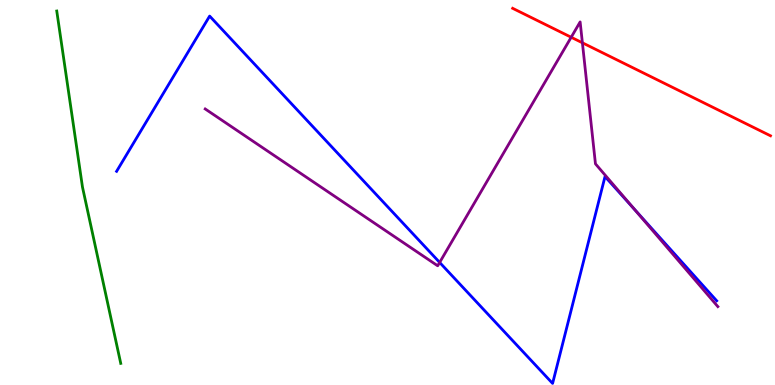[{'lines': ['blue', 'red'], 'intersections': []}, {'lines': ['green', 'red'], 'intersections': []}, {'lines': ['purple', 'red'], 'intersections': [{'x': 7.37, 'y': 9.03}, {'x': 7.51, 'y': 8.89}]}, {'lines': ['blue', 'green'], 'intersections': []}, {'lines': ['blue', 'purple'], 'intersections': [{'x': 5.67, 'y': 3.18}, {'x': 8.18, 'y': 4.57}]}, {'lines': ['green', 'purple'], 'intersections': []}]